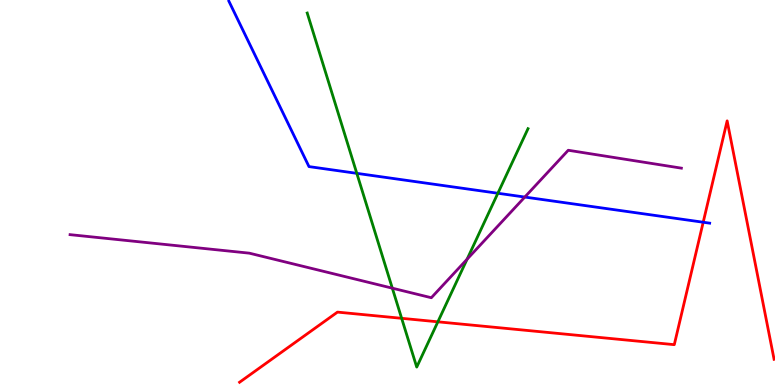[{'lines': ['blue', 'red'], 'intersections': [{'x': 9.07, 'y': 4.23}]}, {'lines': ['green', 'red'], 'intersections': [{'x': 5.18, 'y': 1.73}, {'x': 5.65, 'y': 1.64}]}, {'lines': ['purple', 'red'], 'intersections': []}, {'lines': ['blue', 'green'], 'intersections': [{'x': 4.6, 'y': 5.5}, {'x': 6.42, 'y': 4.98}]}, {'lines': ['blue', 'purple'], 'intersections': [{'x': 6.77, 'y': 4.88}]}, {'lines': ['green', 'purple'], 'intersections': [{'x': 5.06, 'y': 2.51}, {'x': 6.03, 'y': 3.27}]}]